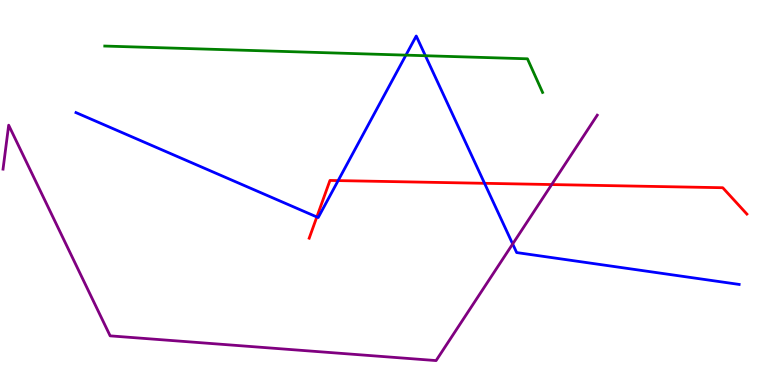[{'lines': ['blue', 'red'], 'intersections': [{'x': 4.09, 'y': 4.36}, {'x': 4.36, 'y': 5.31}, {'x': 6.25, 'y': 5.24}]}, {'lines': ['green', 'red'], 'intersections': []}, {'lines': ['purple', 'red'], 'intersections': [{'x': 7.12, 'y': 5.21}]}, {'lines': ['blue', 'green'], 'intersections': [{'x': 5.24, 'y': 8.57}, {'x': 5.49, 'y': 8.55}]}, {'lines': ['blue', 'purple'], 'intersections': [{'x': 6.62, 'y': 3.66}]}, {'lines': ['green', 'purple'], 'intersections': []}]